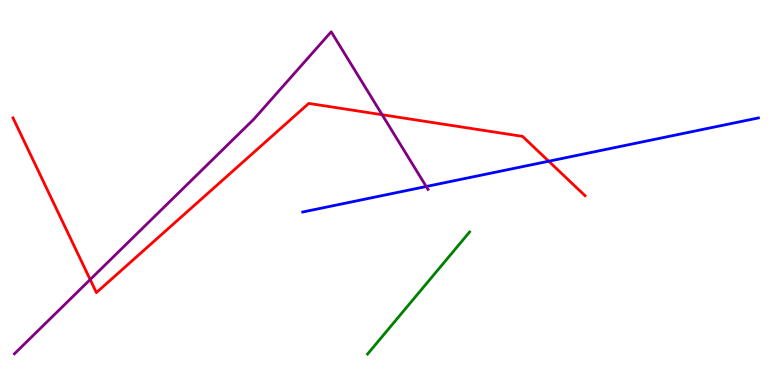[{'lines': ['blue', 'red'], 'intersections': [{'x': 7.08, 'y': 5.81}]}, {'lines': ['green', 'red'], 'intersections': []}, {'lines': ['purple', 'red'], 'intersections': [{'x': 1.16, 'y': 2.74}, {'x': 4.93, 'y': 7.02}]}, {'lines': ['blue', 'green'], 'intersections': []}, {'lines': ['blue', 'purple'], 'intersections': [{'x': 5.5, 'y': 5.16}]}, {'lines': ['green', 'purple'], 'intersections': []}]